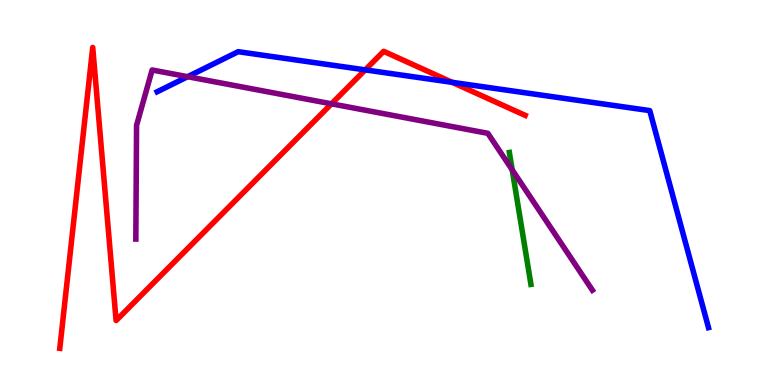[{'lines': ['blue', 'red'], 'intersections': [{'x': 4.71, 'y': 8.18}, {'x': 5.83, 'y': 7.86}]}, {'lines': ['green', 'red'], 'intersections': []}, {'lines': ['purple', 'red'], 'intersections': [{'x': 4.28, 'y': 7.3}]}, {'lines': ['blue', 'green'], 'intersections': []}, {'lines': ['blue', 'purple'], 'intersections': [{'x': 2.42, 'y': 8.01}]}, {'lines': ['green', 'purple'], 'intersections': [{'x': 6.61, 'y': 5.59}]}]